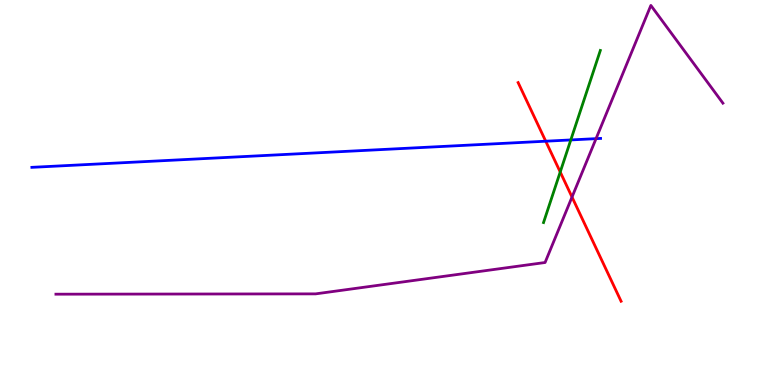[{'lines': ['blue', 'red'], 'intersections': [{'x': 7.04, 'y': 6.33}]}, {'lines': ['green', 'red'], 'intersections': [{'x': 7.23, 'y': 5.53}]}, {'lines': ['purple', 'red'], 'intersections': [{'x': 7.38, 'y': 4.88}]}, {'lines': ['blue', 'green'], 'intersections': [{'x': 7.37, 'y': 6.37}]}, {'lines': ['blue', 'purple'], 'intersections': [{'x': 7.69, 'y': 6.4}]}, {'lines': ['green', 'purple'], 'intersections': []}]